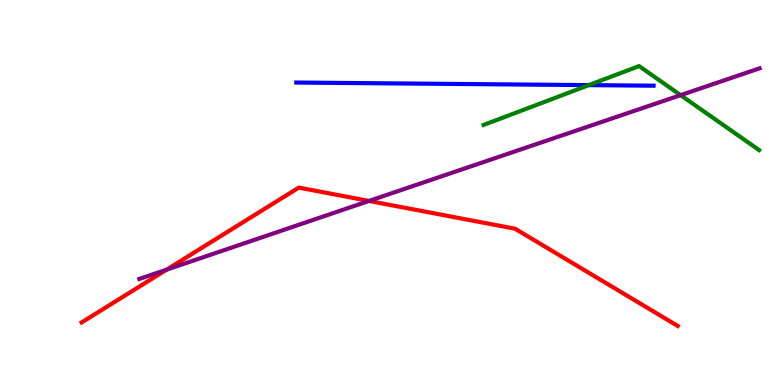[{'lines': ['blue', 'red'], 'intersections': []}, {'lines': ['green', 'red'], 'intersections': []}, {'lines': ['purple', 'red'], 'intersections': [{'x': 2.15, 'y': 3.0}, {'x': 4.76, 'y': 4.78}]}, {'lines': ['blue', 'green'], 'intersections': [{'x': 7.6, 'y': 7.79}]}, {'lines': ['blue', 'purple'], 'intersections': []}, {'lines': ['green', 'purple'], 'intersections': [{'x': 8.78, 'y': 7.53}]}]